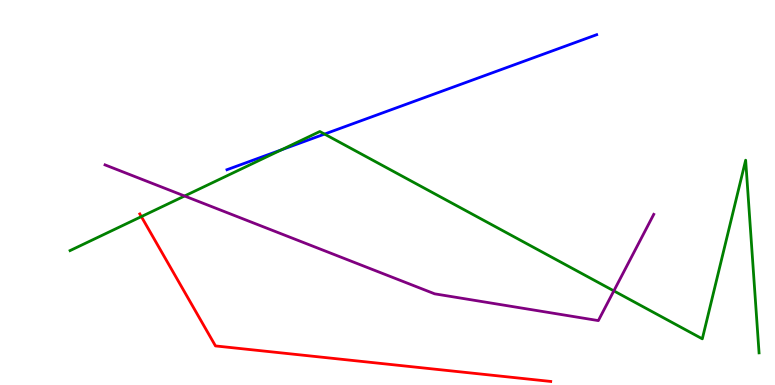[{'lines': ['blue', 'red'], 'intersections': []}, {'lines': ['green', 'red'], 'intersections': [{'x': 1.82, 'y': 4.37}]}, {'lines': ['purple', 'red'], 'intersections': []}, {'lines': ['blue', 'green'], 'intersections': [{'x': 3.63, 'y': 6.11}, {'x': 4.19, 'y': 6.52}]}, {'lines': ['blue', 'purple'], 'intersections': []}, {'lines': ['green', 'purple'], 'intersections': [{'x': 2.38, 'y': 4.91}, {'x': 7.92, 'y': 2.44}]}]